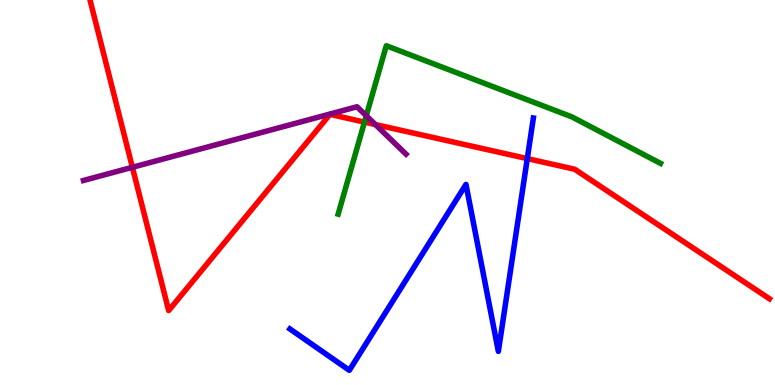[{'lines': ['blue', 'red'], 'intersections': [{'x': 6.8, 'y': 5.88}]}, {'lines': ['green', 'red'], 'intersections': [{'x': 4.7, 'y': 6.83}]}, {'lines': ['purple', 'red'], 'intersections': [{'x': 1.71, 'y': 5.65}, {'x': 4.84, 'y': 6.76}]}, {'lines': ['blue', 'green'], 'intersections': []}, {'lines': ['blue', 'purple'], 'intersections': []}, {'lines': ['green', 'purple'], 'intersections': [{'x': 4.73, 'y': 6.99}]}]